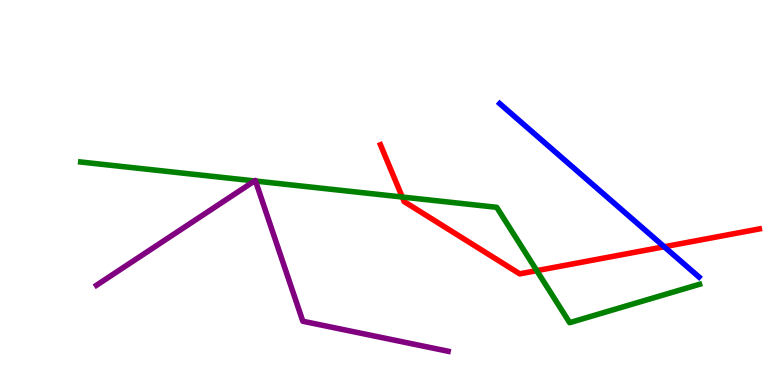[{'lines': ['blue', 'red'], 'intersections': [{'x': 8.57, 'y': 3.59}]}, {'lines': ['green', 'red'], 'intersections': [{'x': 5.19, 'y': 4.88}, {'x': 6.93, 'y': 2.97}]}, {'lines': ['purple', 'red'], 'intersections': []}, {'lines': ['blue', 'green'], 'intersections': []}, {'lines': ['blue', 'purple'], 'intersections': []}, {'lines': ['green', 'purple'], 'intersections': [{'x': 3.28, 'y': 5.3}, {'x': 3.3, 'y': 5.3}]}]